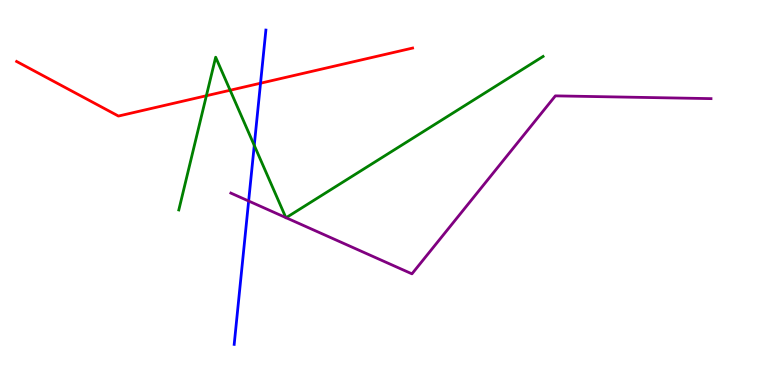[{'lines': ['blue', 'red'], 'intersections': [{'x': 3.36, 'y': 7.84}]}, {'lines': ['green', 'red'], 'intersections': [{'x': 2.66, 'y': 7.51}, {'x': 2.97, 'y': 7.66}]}, {'lines': ['purple', 'red'], 'intersections': []}, {'lines': ['blue', 'green'], 'intersections': [{'x': 3.28, 'y': 6.22}]}, {'lines': ['blue', 'purple'], 'intersections': [{'x': 3.21, 'y': 4.78}]}, {'lines': ['green', 'purple'], 'intersections': [{'x': 3.69, 'y': 4.35}, {'x': 3.69, 'y': 4.34}]}]